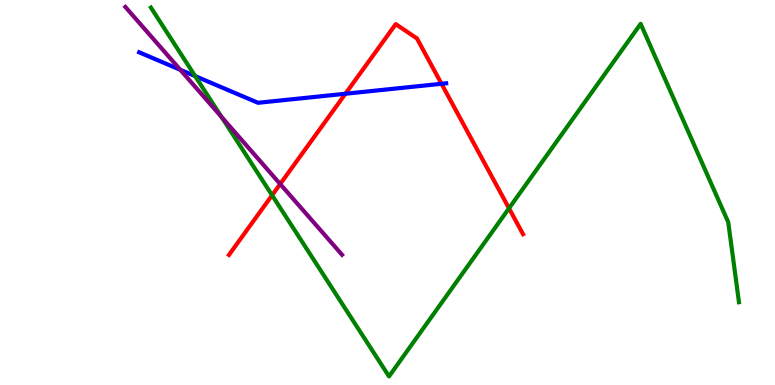[{'lines': ['blue', 'red'], 'intersections': [{'x': 4.46, 'y': 7.57}, {'x': 5.7, 'y': 7.82}]}, {'lines': ['green', 'red'], 'intersections': [{'x': 3.51, 'y': 4.93}, {'x': 6.57, 'y': 4.59}]}, {'lines': ['purple', 'red'], 'intersections': [{'x': 3.62, 'y': 5.22}]}, {'lines': ['blue', 'green'], 'intersections': [{'x': 2.52, 'y': 8.02}]}, {'lines': ['blue', 'purple'], 'intersections': [{'x': 2.33, 'y': 8.19}]}, {'lines': ['green', 'purple'], 'intersections': [{'x': 2.86, 'y': 6.96}]}]